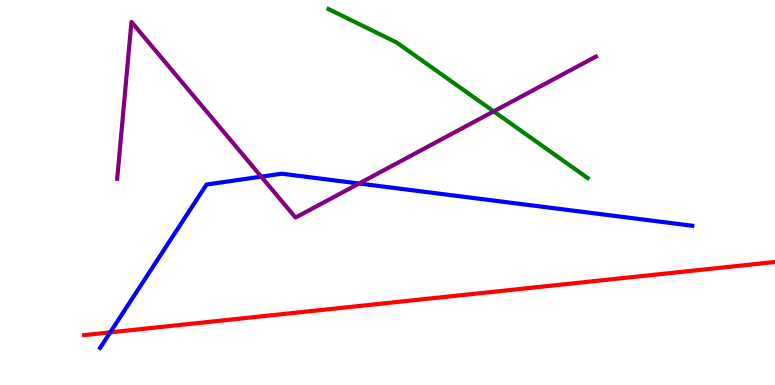[{'lines': ['blue', 'red'], 'intersections': [{'x': 1.42, 'y': 1.37}]}, {'lines': ['green', 'red'], 'intersections': []}, {'lines': ['purple', 'red'], 'intersections': []}, {'lines': ['blue', 'green'], 'intersections': []}, {'lines': ['blue', 'purple'], 'intersections': [{'x': 3.37, 'y': 5.41}, {'x': 4.63, 'y': 5.23}]}, {'lines': ['green', 'purple'], 'intersections': [{'x': 6.37, 'y': 7.11}]}]